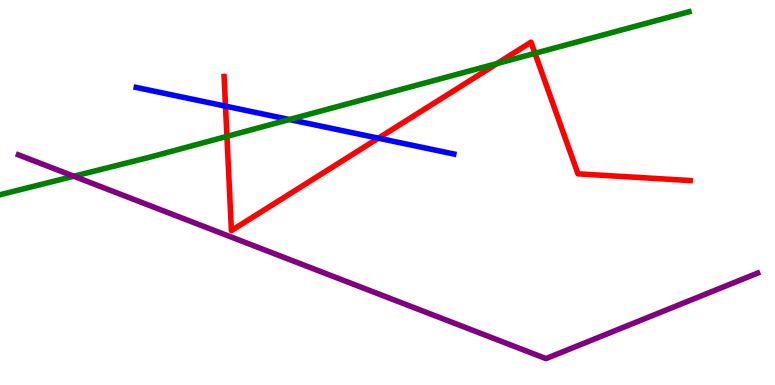[{'lines': ['blue', 'red'], 'intersections': [{'x': 2.91, 'y': 7.24}, {'x': 4.88, 'y': 6.41}]}, {'lines': ['green', 'red'], 'intersections': [{'x': 2.93, 'y': 6.46}, {'x': 6.41, 'y': 8.35}, {'x': 6.9, 'y': 8.62}]}, {'lines': ['purple', 'red'], 'intersections': []}, {'lines': ['blue', 'green'], 'intersections': [{'x': 3.73, 'y': 6.9}]}, {'lines': ['blue', 'purple'], 'intersections': []}, {'lines': ['green', 'purple'], 'intersections': [{'x': 0.952, 'y': 5.42}]}]